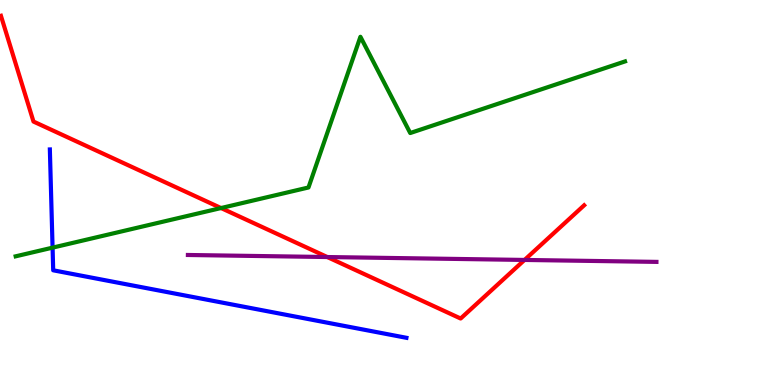[{'lines': ['blue', 'red'], 'intersections': []}, {'lines': ['green', 'red'], 'intersections': [{'x': 2.85, 'y': 4.6}]}, {'lines': ['purple', 'red'], 'intersections': [{'x': 4.22, 'y': 3.32}, {'x': 6.77, 'y': 3.25}]}, {'lines': ['blue', 'green'], 'intersections': [{'x': 0.678, 'y': 3.57}]}, {'lines': ['blue', 'purple'], 'intersections': []}, {'lines': ['green', 'purple'], 'intersections': []}]